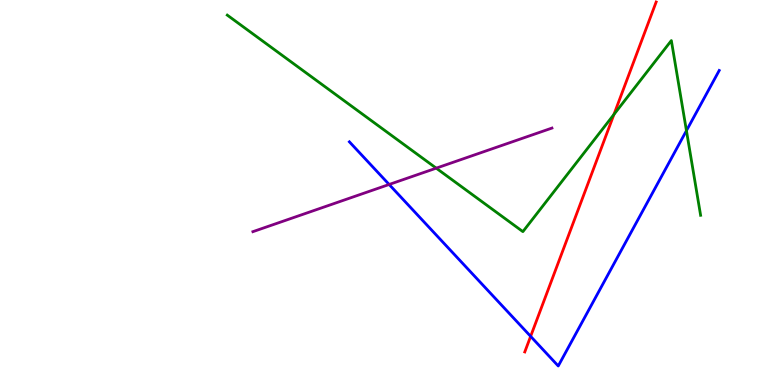[{'lines': ['blue', 'red'], 'intersections': [{'x': 6.85, 'y': 1.26}]}, {'lines': ['green', 'red'], 'intersections': [{'x': 7.92, 'y': 7.03}]}, {'lines': ['purple', 'red'], 'intersections': []}, {'lines': ['blue', 'green'], 'intersections': [{'x': 8.86, 'y': 6.61}]}, {'lines': ['blue', 'purple'], 'intersections': [{'x': 5.02, 'y': 5.21}]}, {'lines': ['green', 'purple'], 'intersections': [{'x': 5.63, 'y': 5.63}]}]